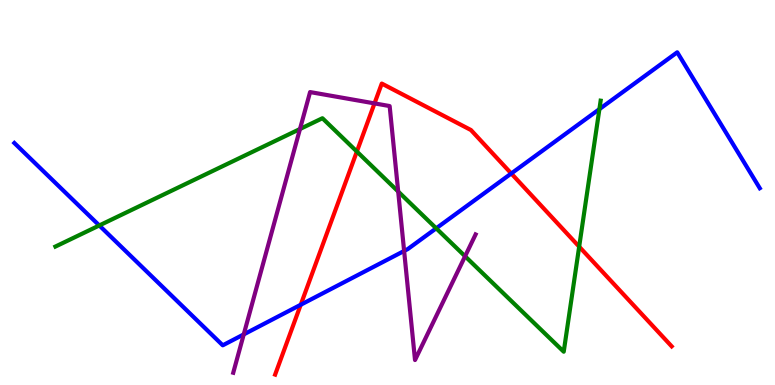[{'lines': ['blue', 'red'], 'intersections': [{'x': 3.88, 'y': 2.08}, {'x': 6.6, 'y': 5.49}]}, {'lines': ['green', 'red'], 'intersections': [{'x': 4.6, 'y': 6.06}, {'x': 7.47, 'y': 3.59}]}, {'lines': ['purple', 'red'], 'intersections': [{'x': 4.83, 'y': 7.31}]}, {'lines': ['blue', 'green'], 'intersections': [{'x': 1.28, 'y': 4.14}, {'x': 5.63, 'y': 4.07}, {'x': 7.73, 'y': 7.17}]}, {'lines': ['blue', 'purple'], 'intersections': [{'x': 3.15, 'y': 1.31}, {'x': 5.21, 'y': 3.48}]}, {'lines': ['green', 'purple'], 'intersections': [{'x': 3.87, 'y': 6.65}, {'x': 5.14, 'y': 5.03}, {'x': 6.0, 'y': 3.34}]}]